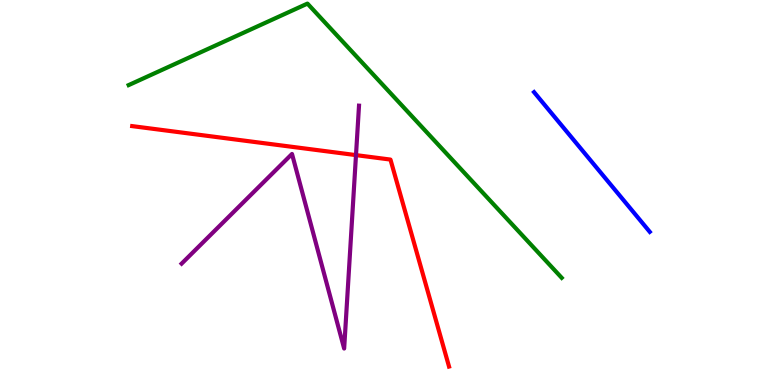[{'lines': ['blue', 'red'], 'intersections': []}, {'lines': ['green', 'red'], 'intersections': []}, {'lines': ['purple', 'red'], 'intersections': [{'x': 4.59, 'y': 5.97}]}, {'lines': ['blue', 'green'], 'intersections': []}, {'lines': ['blue', 'purple'], 'intersections': []}, {'lines': ['green', 'purple'], 'intersections': []}]